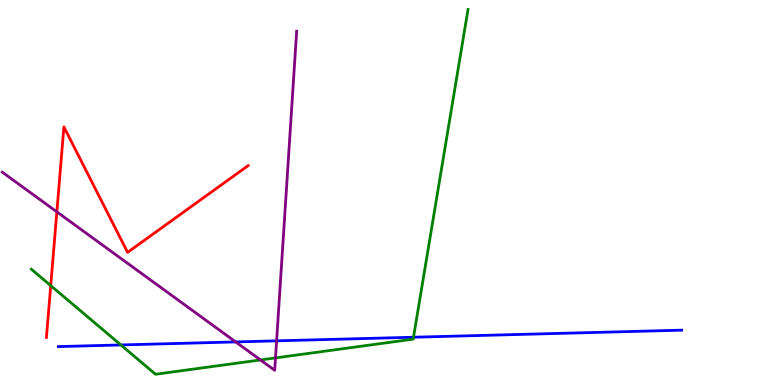[{'lines': ['blue', 'red'], 'intersections': []}, {'lines': ['green', 'red'], 'intersections': [{'x': 0.655, 'y': 2.58}]}, {'lines': ['purple', 'red'], 'intersections': [{'x': 0.734, 'y': 4.5}]}, {'lines': ['blue', 'green'], 'intersections': [{'x': 1.56, 'y': 1.04}, {'x': 5.34, 'y': 1.24}]}, {'lines': ['blue', 'purple'], 'intersections': [{'x': 3.04, 'y': 1.12}, {'x': 3.57, 'y': 1.15}]}, {'lines': ['green', 'purple'], 'intersections': [{'x': 3.36, 'y': 0.651}, {'x': 3.55, 'y': 0.704}]}]